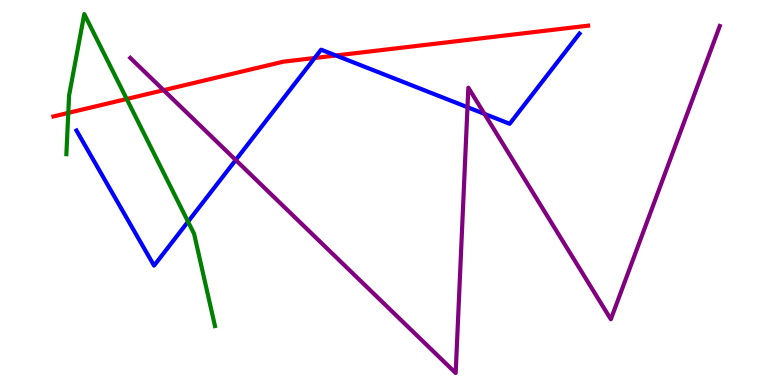[{'lines': ['blue', 'red'], 'intersections': [{'x': 4.06, 'y': 8.49}, {'x': 4.33, 'y': 8.56}]}, {'lines': ['green', 'red'], 'intersections': [{'x': 0.881, 'y': 7.07}, {'x': 1.63, 'y': 7.43}]}, {'lines': ['purple', 'red'], 'intersections': [{'x': 2.11, 'y': 7.66}]}, {'lines': ['blue', 'green'], 'intersections': [{'x': 2.43, 'y': 4.24}]}, {'lines': ['blue', 'purple'], 'intersections': [{'x': 3.04, 'y': 5.84}, {'x': 6.03, 'y': 7.22}, {'x': 6.25, 'y': 7.04}]}, {'lines': ['green', 'purple'], 'intersections': []}]